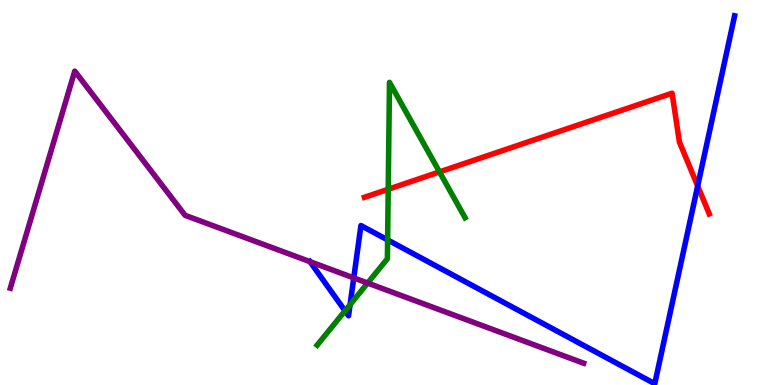[{'lines': ['blue', 'red'], 'intersections': [{'x': 9.0, 'y': 5.17}]}, {'lines': ['green', 'red'], 'intersections': [{'x': 5.01, 'y': 5.08}, {'x': 5.67, 'y': 5.53}]}, {'lines': ['purple', 'red'], 'intersections': []}, {'lines': ['blue', 'green'], 'intersections': [{'x': 4.45, 'y': 1.93}, {'x': 4.52, 'y': 2.09}, {'x': 5.0, 'y': 3.77}]}, {'lines': ['blue', 'purple'], 'intersections': [{'x': 4.0, 'y': 3.2}, {'x': 4.56, 'y': 2.78}]}, {'lines': ['green', 'purple'], 'intersections': [{'x': 4.74, 'y': 2.65}]}]